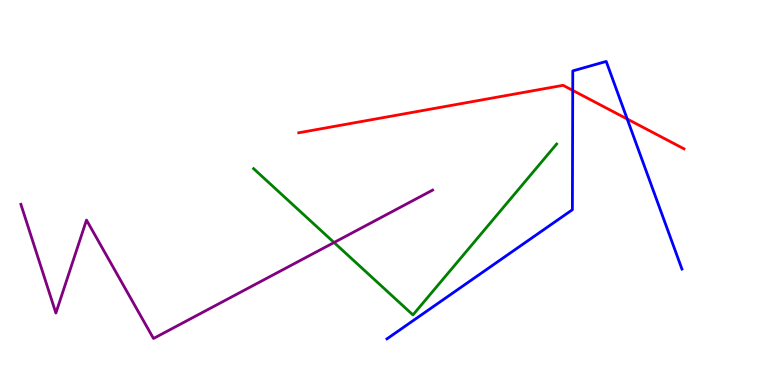[{'lines': ['blue', 'red'], 'intersections': [{'x': 7.39, 'y': 7.65}, {'x': 8.09, 'y': 6.91}]}, {'lines': ['green', 'red'], 'intersections': []}, {'lines': ['purple', 'red'], 'intersections': []}, {'lines': ['blue', 'green'], 'intersections': []}, {'lines': ['blue', 'purple'], 'intersections': []}, {'lines': ['green', 'purple'], 'intersections': [{'x': 4.31, 'y': 3.7}]}]